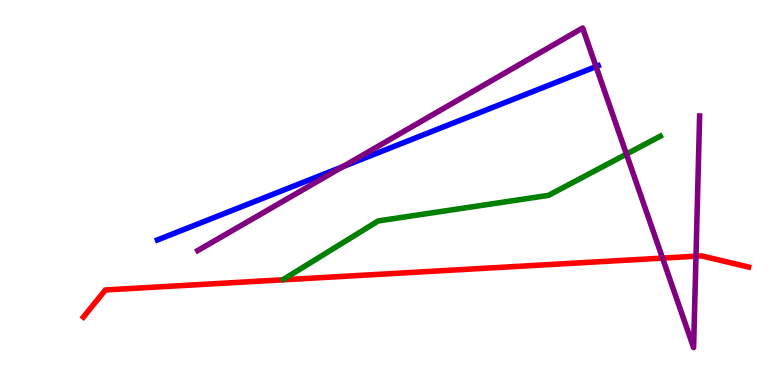[{'lines': ['blue', 'red'], 'intersections': []}, {'lines': ['green', 'red'], 'intersections': []}, {'lines': ['purple', 'red'], 'intersections': [{'x': 8.55, 'y': 3.3}, {'x': 8.98, 'y': 3.35}]}, {'lines': ['blue', 'green'], 'intersections': []}, {'lines': ['blue', 'purple'], 'intersections': [{'x': 4.42, 'y': 5.67}, {'x': 7.69, 'y': 8.27}]}, {'lines': ['green', 'purple'], 'intersections': [{'x': 8.08, 'y': 6.0}]}]